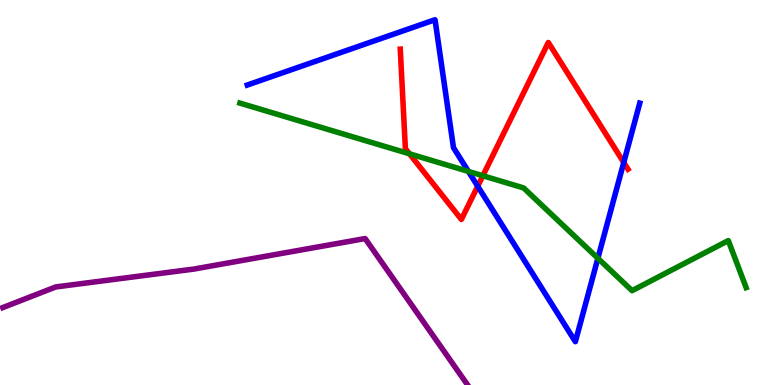[{'lines': ['blue', 'red'], 'intersections': [{'x': 6.16, 'y': 5.16}, {'x': 8.05, 'y': 5.78}]}, {'lines': ['green', 'red'], 'intersections': [{'x': 5.28, 'y': 6.01}, {'x': 6.23, 'y': 5.44}]}, {'lines': ['purple', 'red'], 'intersections': []}, {'lines': ['blue', 'green'], 'intersections': [{'x': 6.04, 'y': 5.55}, {'x': 7.71, 'y': 3.29}]}, {'lines': ['blue', 'purple'], 'intersections': []}, {'lines': ['green', 'purple'], 'intersections': []}]